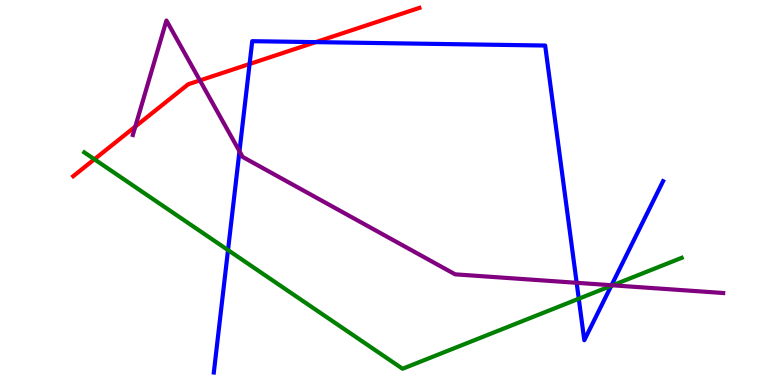[{'lines': ['blue', 'red'], 'intersections': [{'x': 3.22, 'y': 8.34}, {'x': 4.07, 'y': 8.91}]}, {'lines': ['green', 'red'], 'intersections': [{'x': 1.22, 'y': 5.86}]}, {'lines': ['purple', 'red'], 'intersections': [{'x': 1.75, 'y': 6.71}, {'x': 2.58, 'y': 7.91}]}, {'lines': ['blue', 'green'], 'intersections': [{'x': 2.94, 'y': 3.5}, {'x': 7.47, 'y': 2.24}, {'x': 7.89, 'y': 2.58}]}, {'lines': ['blue', 'purple'], 'intersections': [{'x': 3.09, 'y': 6.07}, {'x': 7.44, 'y': 2.65}, {'x': 7.89, 'y': 2.59}]}, {'lines': ['green', 'purple'], 'intersections': [{'x': 7.9, 'y': 2.59}]}]